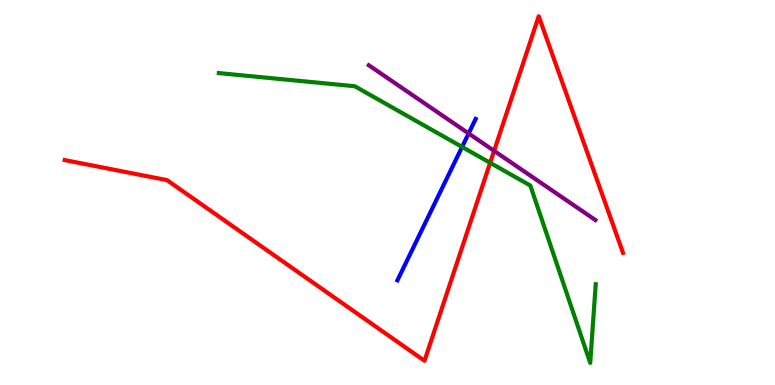[{'lines': ['blue', 'red'], 'intersections': []}, {'lines': ['green', 'red'], 'intersections': [{'x': 6.32, 'y': 5.77}]}, {'lines': ['purple', 'red'], 'intersections': [{'x': 6.38, 'y': 6.08}]}, {'lines': ['blue', 'green'], 'intersections': [{'x': 5.96, 'y': 6.18}]}, {'lines': ['blue', 'purple'], 'intersections': [{'x': 6.05, 'y': 6.53}]}, {'lines': ['green', 'purple'], 'intersections': []}]